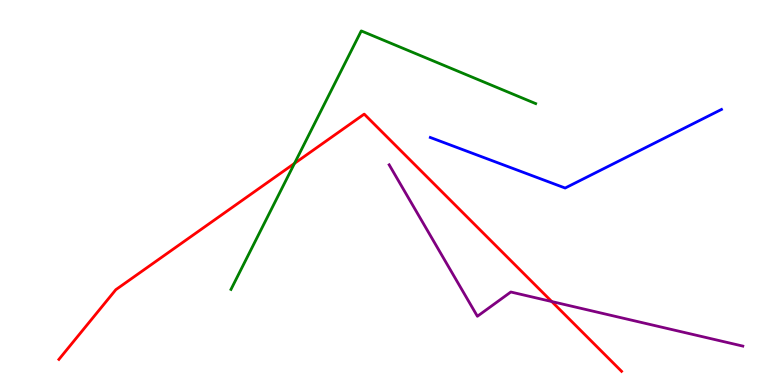[{'lines': ['blue', 'red'], 'intersections': []}, {'lines': ['green', 'red'], 'intersections': [{'x': 3.8, 'y': 5.76}]}, {'lines': ['purple', 'red'], 'intersections': [{'x': 7.12, 'y': 2.17}]}, {'lines': ['blue', 'green'], 'intersections': []}, {'lines': ['blue', 'purple'], 'intersections': []}, {'lines': ['green', 'purple'], 'intersections': []}]